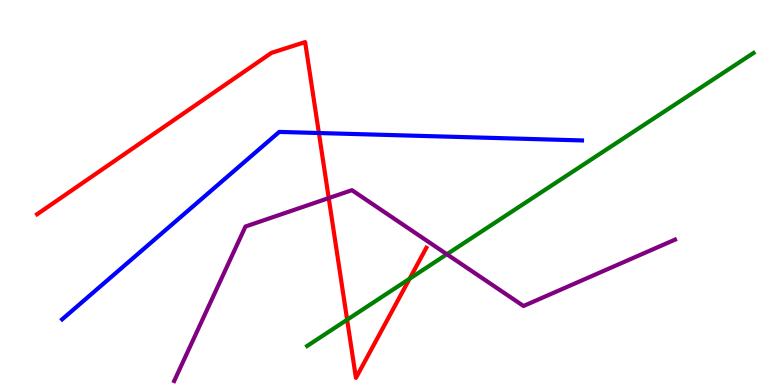[{'lines': ['blue', 'red'], 'intersections': [{'x': 4.11, 'y': 6.54}]}, {'lines': ['green', 'red'], 'intersections': [{'x': 4.48, 'y': 1.7}, {'x': 5.29, 'y': 2.76}]}, {'lines': ['purple', 'red'], 'intersections': [{'x': 4.24, 'y': 4.85}]}, {'lines': ['blue', 'green'], 'intersections': []}, {'lines': ['blue', 'purple'], 'intersections': []}, {'lines': ['green', 'purple'], 'intersections': [{'x': 5.77, 'y': 3.4}]}]